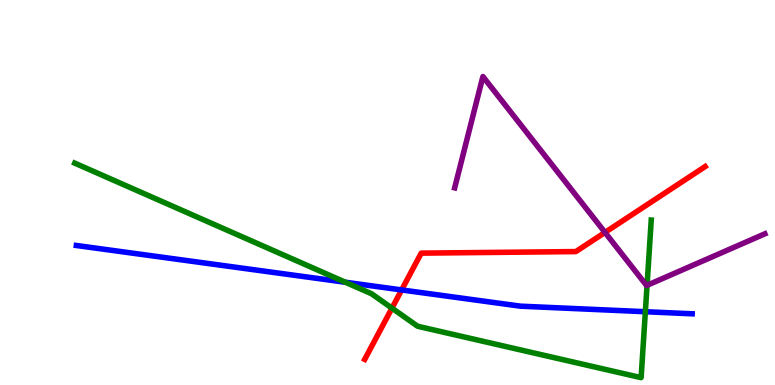[{'lines': ['blue', 'red'], 'intersections': [{'x': 5.18, 'y': 2.47}]}, {'lines': ['green', 'red'], 'intersections': [{'x': 5.06, 'y': 2.0}]}, {'lines': ['purple', 'red'], 'intersections': [{'x': 7.81, 'y': 3.96}]}, {'lines': ['blue', 'green'], 'intersections': [{'x': 4.46, 'y': 2.67}, {'x': 8.33, 'y': 1.9}]}, {'lines': ['blue', 'purple'], 'intersections': []}, {'lines': ['green', 'purple'], 'intersections': [{'x': 8.35, 'y': 2.59}]}]